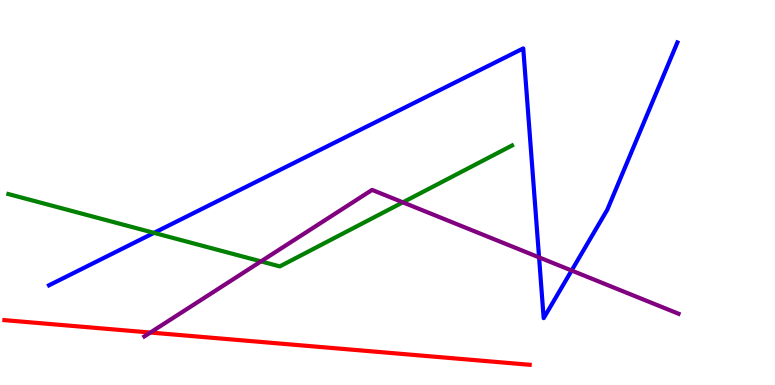[{'lines': ['blue', 'red'], 'intersections': []}, {'lines': ['green', 'red'], 'intersections': []}, {'lines': ['purple', 'red'], 'intersections': [{'x': 1.94, 'y': 1.36}]}, {'lines': ['blue', 'green'], 'intersections': [{'x': 1.99, 'y': 3.95}]}, {'lines': ['blue', 'purple'], 'intersections': [{'x': 6.96, 'y': 3.31}, {'x': 7.38, 'y': 2.97}]}, {'lines': ['green', 'purple'], 'intersections': [{'x': 3.37, 'y': 3.21}, {'x': 5.2, 'y': 4.74}]}]